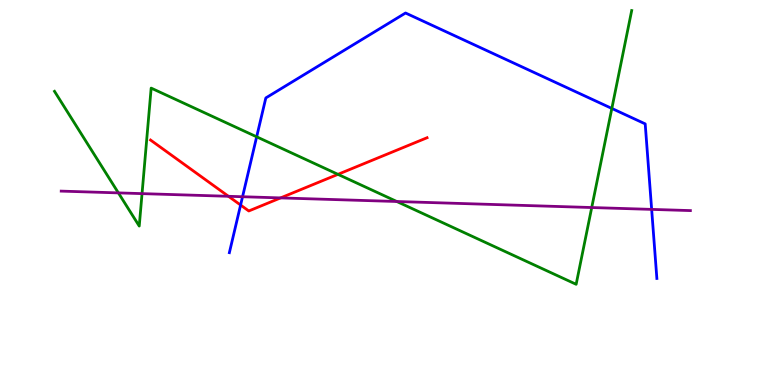[{'lines': ['blue', 'red'], 'intersections': [{'x': 3.1, 'y': 4.67}]}, {'lines': ['green', 'red'], 'intersections': [{'x': 4.36, 'y': 5.47}]}, {'lines': ['purple', 'red'], 'intersections': [{'x': 2.95, 'y': 4.9}, {'x': 3.62, 'y': 4.86}]}, {'lines': ['blue', 'green'], 'intersections': [{'x': 3.31, 'y': 6.45}, {'x': 7.89, 'y': 7.18}]}, {'lines': ['blue', 'purple'], 'intersections': [{'x': 3.13, 'y': 4.89}, {'x': 8.41, 'y': 4.56}]}, {'lines': ['green', 'purple'], 'intersections': [{'x': 1.53, 'y': 4.99}, {'x': 1.83, 'y': 4.97}, {'x': 5.12, 'y': 4.77}, {'x': 7.64, 'y': 4.61}]}]